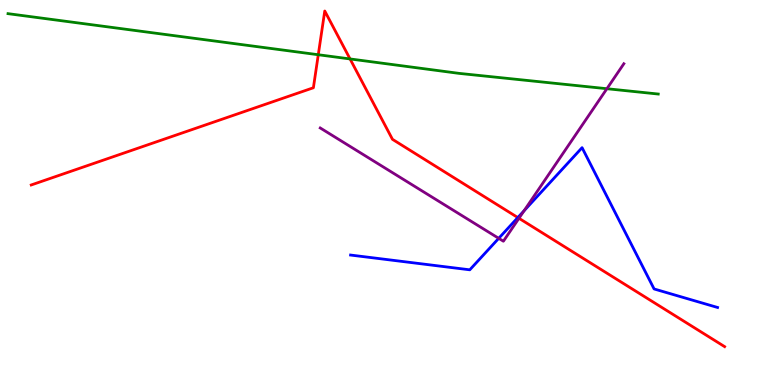[{'lines': ['blue', 'red'], 'intersections': [{'x': 6.68, 'y': 4.35}]}, {'lines': ['green', 'red'], 'intersections': [{'x': 4.11, 'y': 8.58}, {'x': 4.52, 'y': 8.47}]}, {'lines': ['purple', 'red'], 'intersections': [{'x': 6.7, 'y': 4.33}]}, {'lines': ['blue', 'green'], 'intersections': []}, {'lines': ['blue', 'purple'], 'intersections': [{'x': 6.44, 'y': 3.81}, {'x': 6.76, 'y': 4.53}]}, {'lines': ['green', 'purple'], 'intersections': [{'x': 7.83, 'y': 7.7}]}]